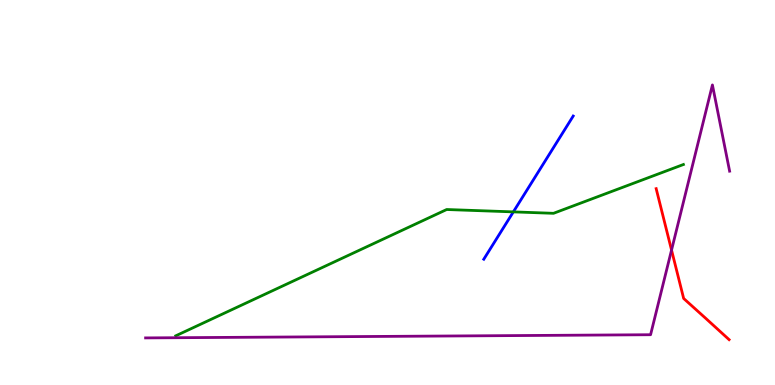[{'lines': ['blue', 'red'], 'intersections': []}, {'lines': ['green', 'red'], 'intersections': []}, {'lines': ['purple', 'red'], 'intersections': [{'x': 8.67, 'y': 3.51}]}, {'lines': ['blue', 'green'], 'intersections': [{'x': 6.62, 'y': 4.5}]}, {'lines': ['blue', 'purple'], 'intersections': []}, {'lines': ['green', 'purple'], 'intersections': []}]